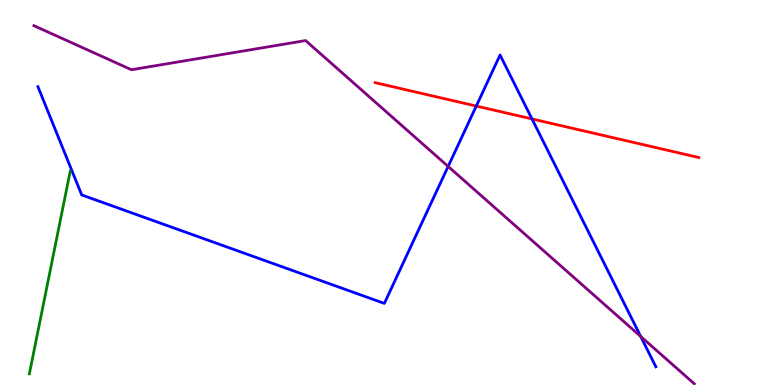[{'lines': ['blue', 'red'], 'intersections': [{'x': 6.15, 'y': 7.25}, {'x': 6.86, 'y': 6.91}]}, {'lines': ['green', 'red'], 'intersections': []}, {'lines': ['purple', 'red'], 'intersections': []}, {'lines': ['blue', 'green'], 'intersections': []}, {'lines': ['blue', 'purple'], 'intersections': [{'x': 5.78, 'y': 5.68}, {'x': 8.27, 'y': 1.26}]}, {'lines': ['green', 'purple'], 'intersections': []}]